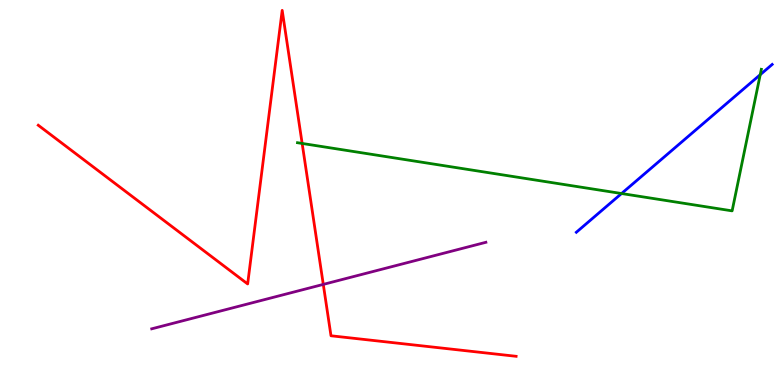[{'lines': ['blue', 'red'], 'intersections': []}, {'lines': ['green', 'red'], 'intersections': [{'x': 3.9, 'y': 6.27}]}, {'lines': ['purple', 'red'], 'intersections': [{'x': 4.17, 'y': 2.61}]}, {'lines': ['blue', 'green'], 'intersections': [{'x': 8.02, 'y': 4.97}, {'x': 9.81, 'y': 8.06}]}, {'lines': ['blue', 'purple'], 'intersections': []}, {'lines': ['green', 'purple'], 'intersections': []}]